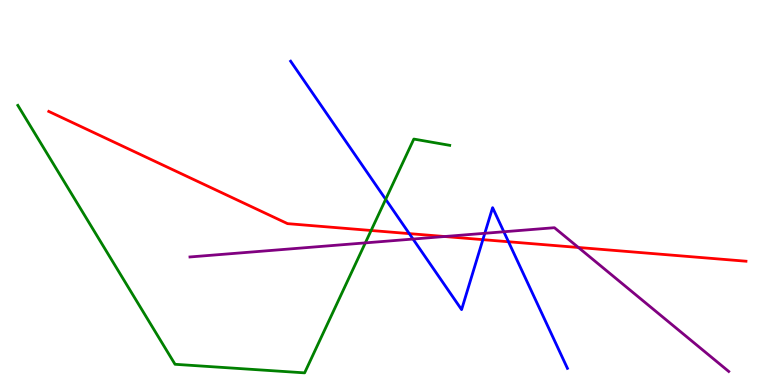[{'lines': ['blue', 'red'], 'intersections': [{'x': 5.28, 'y': 3.93}, {'x': 6.23, 'y': 3.78}, {'x': 6.56, 'y': 3.72}]}, {'lines': ['green', 'red'], 'intersections': [{'x': 4.79, 'y': 4.01}]}, {'lines': ['purple', 'red'], 'intersections': [{'x': 5.74, 'y': 3.86}, {'x': 7.46, 'y': 3.57}]}, {'lines': ['blue', 'green'], 'intersections': [{'x': 4.98, 'y': 4.82}]}, {'lines': ['blue', 'purple'], 'intersections': [{'x': 5.33, 'y': 3.79}, {'x': 6.26, 'y': 3.94}, {'x': 6.5, 'y': 3.98}]}, {'lines': ['green', 'purple'], 'intersections': [{'x': 4.71, 'y': 3.69}]}]